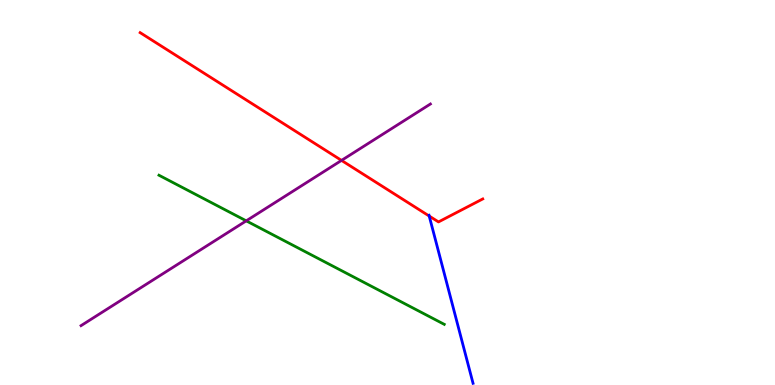[{'lines': ['blue', 'red'], 'intersections': [{'x': 5.54, 'y': 4.39}]}, {'lines': ['green', 'red'], 'intersections': []}, {'lines': ['purple', 'red'], 'intersections': [{'x': 4.41, 'y': 5.83}]}, {'lines': ['blue', 'green'], 'intersections': []}, {'lines': ['blue', 'purple'], 'intersections': []}, {'lines': ['green', 'purple'], 'intersections': [{'x': 3.18, 'y': 4.26}]}]